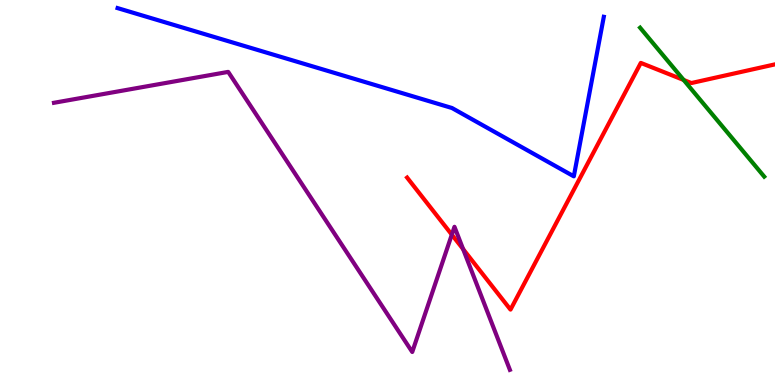[{'lines': ['blue', 'red'], 'intersections': []}, {'lines': ['green', 'red'], 'intersections': [{'x': 8.82, 'y': 7.92}]}, {'lines': ['purple', 'red'], 'intersections': [{'x': 5.83, 'y': 3.9}, {'x': 5.98, 'y': 3.53}]}, {'lines': ['blue', 'green'], 'intersections': []}, {'lines': ['blue', 'purple'], 'intersections': []}, {'lines': ['green', 'purple'], 'intersections': []}]